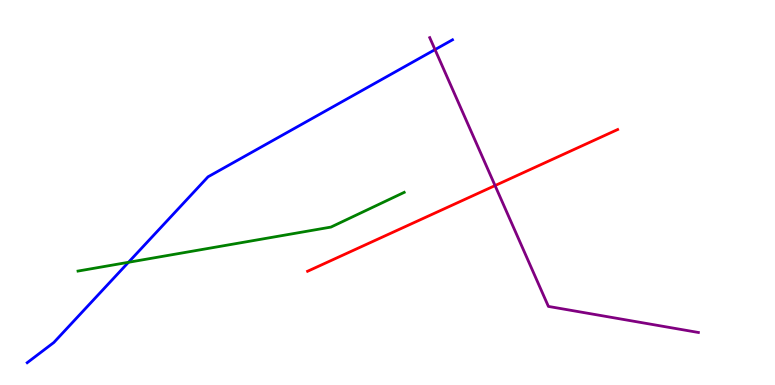[{'lines': ['blue', 'red'], 'intersections': []}, {'lines': ['green', 'red'], 'intersections': []}, {'lines': ['purple', 'red'], 'intersections': [{'x': 6.39, 'y': 5.18}]}, {'lines': ['blue', 'green'], 'intersections': [{'x': 1.66, 'y': 3.19}]}, {'lines': ['blue', 'purple'], 'intersections': [{'x': 5.61, 'y': 8.71}]}, {'lines': ['green', 'purple'], 'intersections': []}]